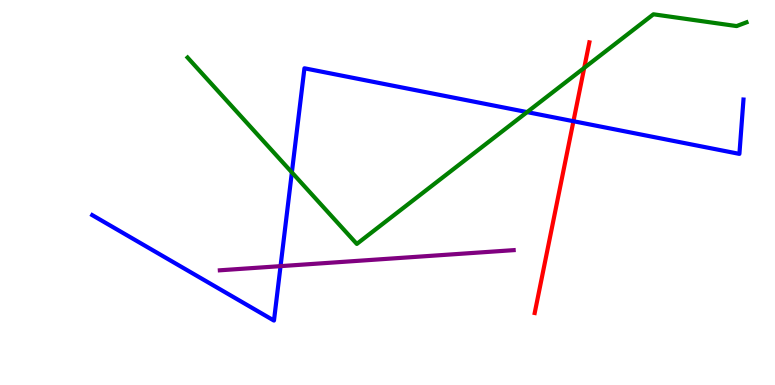[{'lines': ['blue', 'red'], 'intersections': [{'x': 7.4, 'y': 6.85}]}, {'lines': ['green', 'red'], 'intersections': [{'x': 7.54, 'y': 8.24}]}, {'lines': ['purple', 'red'], 'intersections': []}, {'lines': ['blue', 'green'], 'intersections': [{'x': 3.77, 'y': 5.52}, {'x': 6.8, 'y': 7.09}]}, {'lines': ['blue', 'purple'], 'intersections': [{'x': 3.62, 'y': 3.09}]}, {'lines': ['green', 'purple'], 'intersections': []}]